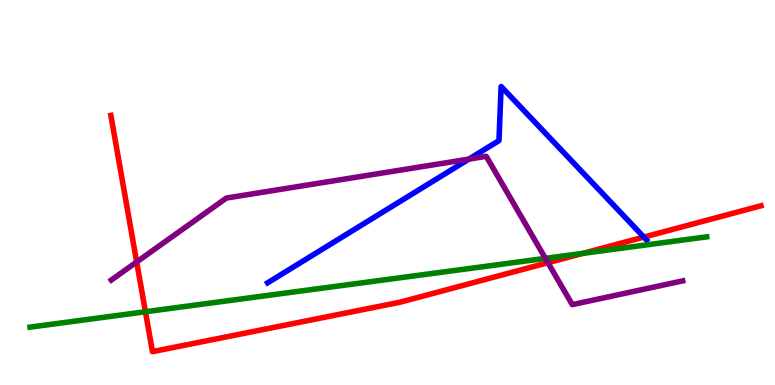[{'lines': ['blue', 'red'], 'intersections': [{'x': 8.31, 'y': 3.84}]}, {'lines': ['green', 'red'], 'intersections': [{'x': 1.88, 'y': 1.9}, {'x': 7.52, 'y': 3.42}]}, {'lines': ['purple', 'red'], 'intersections': [{'x': 1.76, 'y': 3.2}, {'x': 7.07, 'y': 3.18}]}, {'lines': ['blue', 'green'], 'intersections': []}, {'lines': ['blue', 'purple'], 'intersections': [{'x': 6.05, 'y': 5.87}]}, {'lines': ['green', 'purple'], 'intersections': [{'x': 7.04, 'y': 3.29}]}]